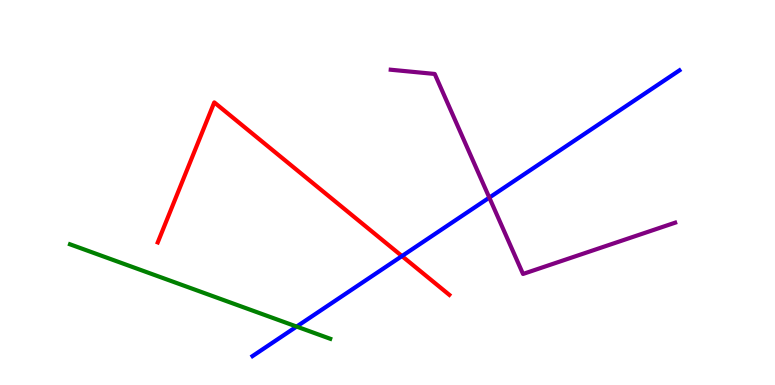[{'lines': ['blue', 'red'], 'intersections': [{'x': 5.19, 'y': 3.35}]}, {'lines': ['green', 'red'], 'intersections': []}, {'lines': ['purple', 'red'], 'intersections': []}, {'lines': ['blue', 'green'], 'intersections': [{'x': 3.83, 'y': 1.52}]}, {'lines': ['blue', 'purple'], 'intersections': [{'x': 6.31, 'y': 4.87}]}, {'lines': ['green', 'purple'], 'intersections': []}]